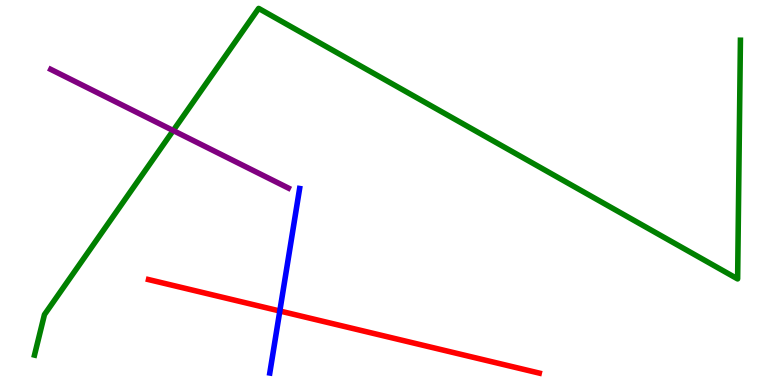[{'lines': ['blue', 'red'], 'intersections': [{'x': 3.61, 'y': 1.92}]}, {'lines': ['green', 'red'], 'intersections': []}, {'lines': ['purple', 'red'], 'intersections': []}, {'lines': ['blue', 'green'], 'intersections': []}, {'lines': ['blue', 'purple'], 'intersections': []}, {'lines': ['green', 'purple'], 'intersections': [{'x': 2.24, 'y': 6.61}]}]